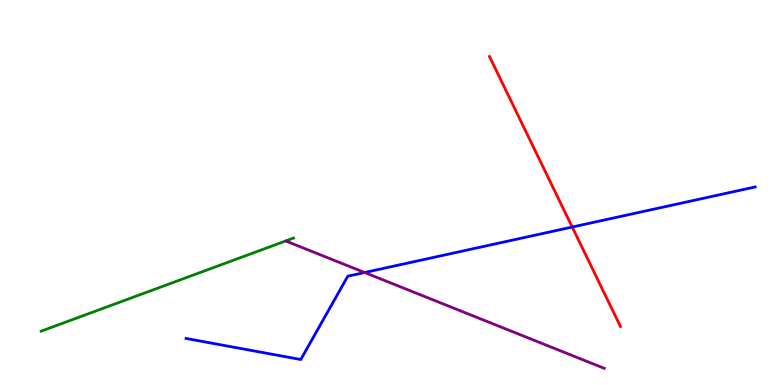[{'lines': ['blue', 'red'], 'intersections': [{'x': 7.38, 'y': 4.1}]}, {'lines': ['green', 'red'], 'intersections': []}, {'lines': ['purple', 'red'], 'intersections': []}, {'lines': ['blue', 'green'], 'intersections': []}, {'lines': ['blue', 'purple'], 'intersections': [{'x': 4.7, 'y': 2.92}]}, {'lines': ['green', 'purple'], 'intersections': []}]